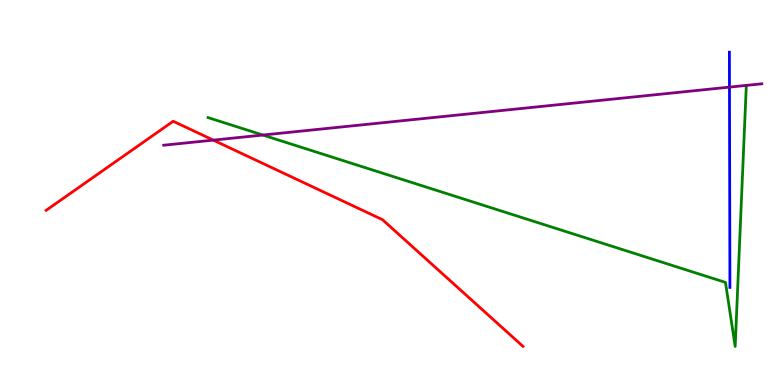[{'lines': ['blue', 'red'], 'intersections': []}, {'lines': ['green', 'red'], 'intersections': []}, {'lines': ['purple', 'red'], 'intersections': [{'x': 2.75, 'y': 6.36}]}, {'lines': ['blue', 'green'], 'intersections': []}, {'lines': ['blue', 'purple'], 'intersections': [{'x': 9.41, 'y': 7.74}]}, {'lines': ['green', 'purple'], 'intersections': [{'x': 3.39, 'y': 6.49}]}]